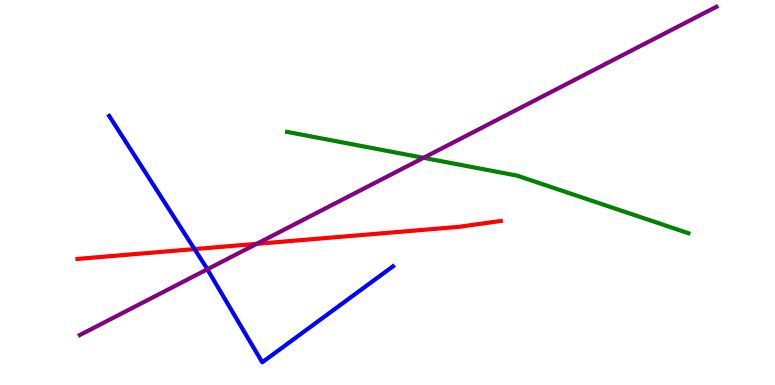[{'lines': ['blue', 'red'], 'intersections': [{'x': 2.51, 'y': 3.53}]}, {'lines': ['green', 'red'], 'intersections': []}, {'lines': ['purple', 'red'], 'intersections': [{'x': 3.31, 'y': 3.67}]}, {'lines': ['blue', 'green'], 'intersections': []}, {'lines': ['blue', 'purple'], 'intersections': [{'x': 2.68, 'y': 3.01}]}, {'lines': ['green', 'purple'], 'intersections': [{'x': 5.46, 'y': 5.9}]}]